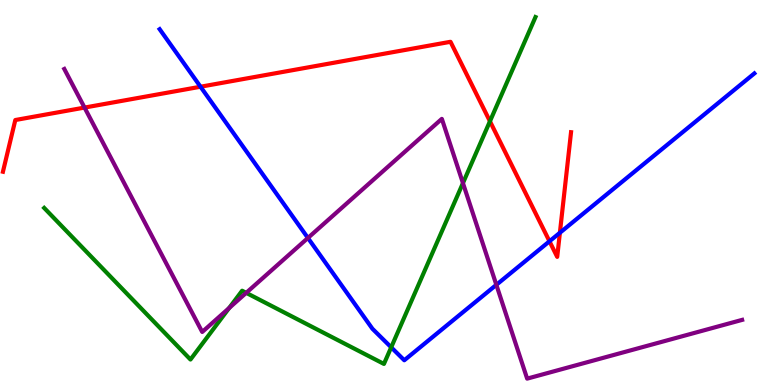[{'lines': ['blue', 'red'], 'intersections': [{'x': 2.59, 'y': 7.75}, {'x': 7.09, 'y': 3.73}, {'x': 7.22, 'y': 3.95}]}, {'lines': ['green', 'red'], 'intersections': [{'x': 6.32, 'y': 6.85}]}, {'lines': ['purple', 'red'], 'intersections': [{'x': 1.09, 'y': 7.21}]}, {'lines': ['blue', 'green'], 'intersections': [{'x': 5.05, 'y': 0.979}]}, {'lines': ['blue', 'purple'], 'intersections': [{'x': 3.97, 'y': 3.82}, {'x': 6.4, 'y': 2.6}]}, {'lines': ['green', 'purple'], 'intersections': [{'x': 2.96, 'y': 2.0}, {'x': 3.18, 'y': 2.39}, {'x': 5.97, 'y': 5.24}]}]